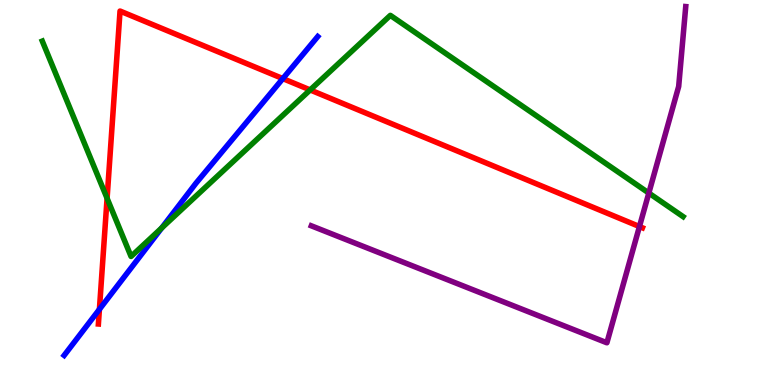[{'lines': ['blue', 'red'], 'intersections': [{'x': 1.28, 'y': 1.97}, {'x': 3.65, 'y': 7.96}]}, {'lines': ['green', 'red'], 'intersections': [{'x': 1.38, 'y': 4.85}, {'x': 4.0, 'y': 7.66}]}, {'lines': ['purple', 'red'], 'intersections': [{'x': 8.25, 'y': 4.12}]}, {'lines': ['blue', 'green'], 'intersections': [{'x': 2.09, 'y': 4.08}]}, {'lines': ['blue', 'purple'], 'intersections': []}, {'lines': ['green', 'purple'], 'intersections': [{'x': 8.37, 'y': 4.99}]}]